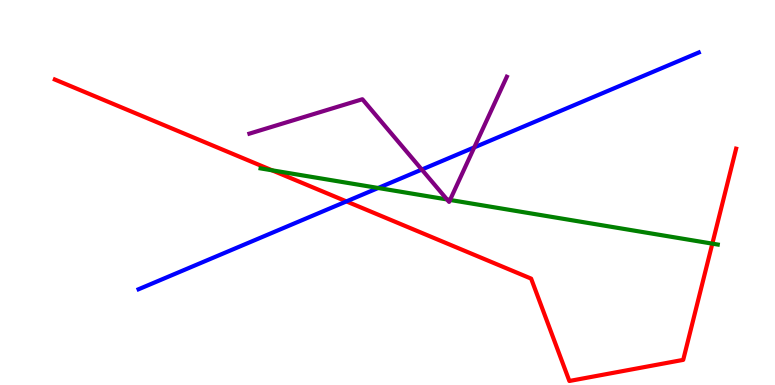[{'lines': ['blue', 'red'], 'intersections': [{'x': 4.47, 'y': 4.77}]}, {'lines': ['green', 'red'], 'intersections': [{'x': 3.51, 'y': 5.58}, {'x': 9.19, 'y': 3.67}]}, {'lines': ['purple', 'red'], 'intersections': []}, {'lines': ['blue', 'green'], 'intersections': [{'x': 4.88, 'y': 5.12}]}, {'lines': ['blue', 'purple'], 'intersections': [{'x': 5.44, 'y': 5.6}, {'x': 6.12, 'y': 6.17}]}, {'lines': ['green', 'purple'], 'intersections': [{'x': 5.77, 'y': 4.82}, {'x': 5.81, 'y': 4.81}]}]